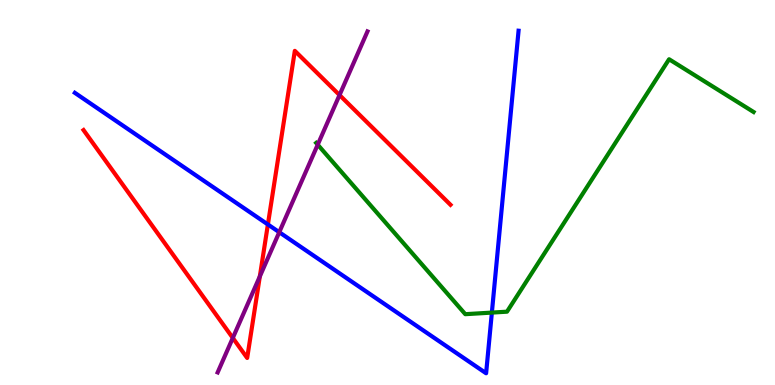[{'lines': ['blue', 'red'], 'intersections': [{'x': 3.46, 'y': 4.17}]}, {'lines': ['green', 'red'], 'intersections': []}, {'lines': ['purple', 'red'], 'intersections': [{'x': 3.0, 'y': 1.22}, {'x': 3.35, 'y': 2.82}, {'x': 4.38, 'y': 7.53}]}, {'lines': ['blue', 'green'], 'intersections': [{'x': 6.35, 'y': 1.88}]}, {'lines': ['blue', 'purple'], 'intersections': [{'x': 3.6, 'y': 3.97}]}, {'lines': ['green', 'purple'], 'intersections': [{'x': 4.1, 'y': 6.24}]}]